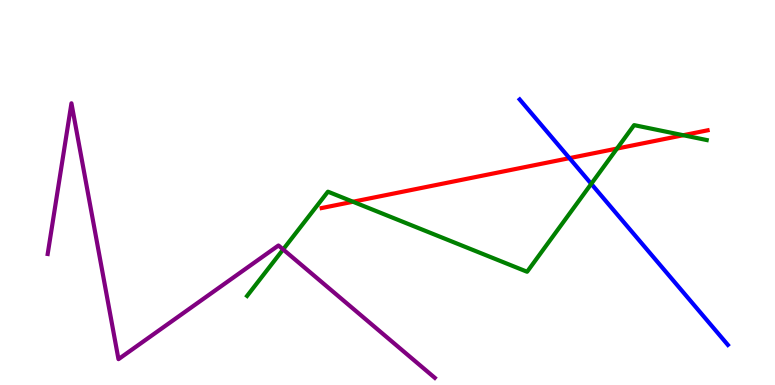[{'lines': ['blue', 'red'], 'intersections': [{'x': 7.35, 'y': 5.89}]}, {'lines': ['green', 'red'], 'intersections': [{'x': 4.55, 'y': 4.76}, {'x': 7.96, 'y': 6.14}, {'x': 8.82, 'y': 6.49}]}, {'lines': ['purple', 'red'], 'intersections': []}, {'lines': ['blue', 'green'], 'intersections': [{'x': 7.63, 'y': 5.22}]}, {'lines': ['blue', 'purple'], 'intersections': []}, {'lines': ['green', 'purple'], 'intersections': [{'x': 3.65, 'y': 3.52}]}]